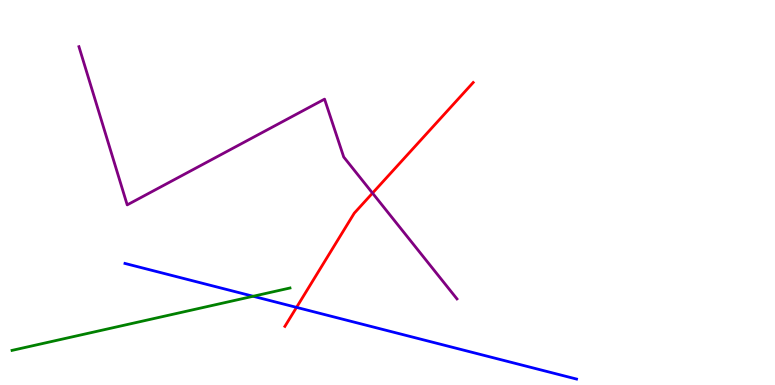[{'lines': ['blue', 'red'], 'intersections': [{'x': 3.83, 'y': 2.02}]}, {'lines': ['green', 'red'], 'intersections': []}, {'lines': ['purple', 'red'], 'intersections': [{'x': 4.81, 'y': 4.98}]}, {'lines': ['blue', 'green'], 'intersections': [{'x': 3.27, 'y': 2.3}]}, {'lines': ['blue', 'purple'], 'intersections': []}, {'lines': ['green', 'purple'], 'intersections': []}]